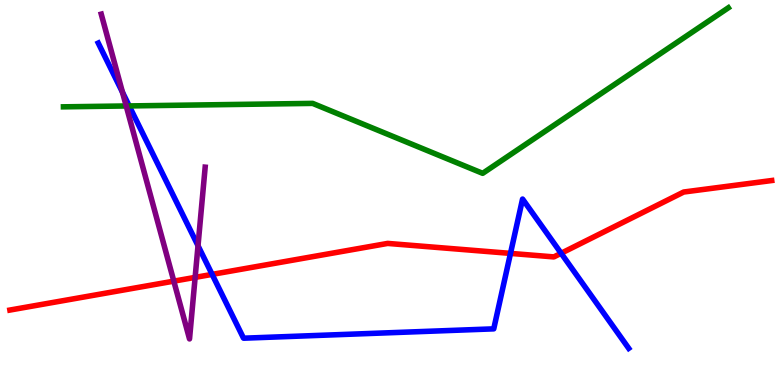[{'lines': ['blue', 'red'], 'intersections': [{'x': 2.74, 'y': 2.87}, {'x': 6.59, 'y': 3.42}, {'x': 7.24, 'y': 3.42}]}, {'lines': ['green', 'red'], 'intersections': []}, {'lines': ['purple', 'red'], 'intersections': [{'x': 2.24, 'y': 2.7}, {'x': 2.52, 'y': 2.8}]}, {'lines': ['blue', 'green'], 'intersections': [{'x': 1.67, 'y': 7.25}]}, {'lines': ['blue', 'purple'], 'intersections': [{'x': 1.58, 'y': 7.6}, {'x': 2.56, 'y': 3.62}]}, {'lines': ['green', 'purple'], 'intersections': [{'x': 1.63, 'y': 7.25}]}]